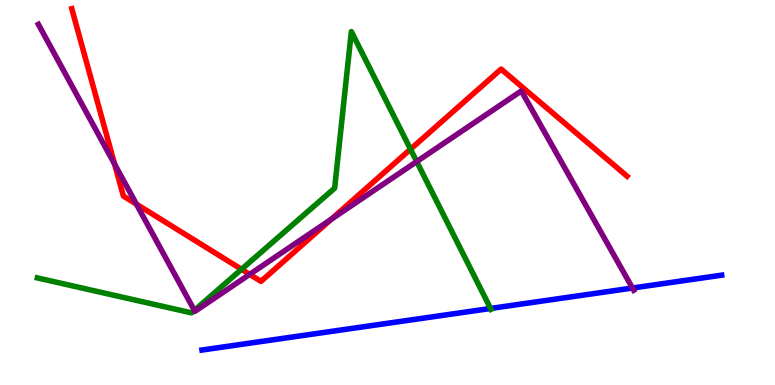[{'lines': ['blue', 'red'], 'intersections': []}, {'lines': ['green', 'red'], 'intersections': [{'x': 3.12, 'y': 3.01}, {'x': 5.3, 'y': 6.12}]}, {'lines': ['purple', 'red'], 'intersections': [{'x': 1.48, 'y': 5.74}, {'x': 1.76, 'y': 4.7}, {'x': 3.22, 'y': 2.87}, {'x': 4.27, 'y': 4.3}]}, {'lines': ['blue', 'green'], 'intersections': [{'x': 6.33, 'y': 1.99}]}, {'lines': ['blue', 'purple'], 'intersections': [{'x': 8.16, 'y': 2.52}]}, {'lines': ['green', 'purple'], 'intersections': [{'x': 2.51, 'y': 1.94}, {'x': 5.38, 'y': 5.8}]}]